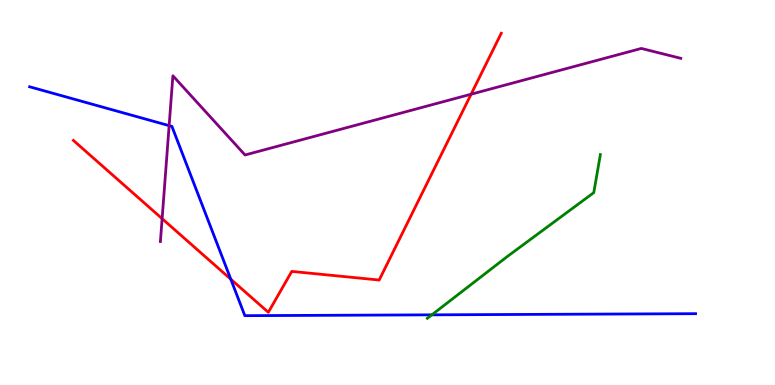[{'lines': ['blue', 'red'], 'intersections': [{'x': 2.98, 'y': 2.75}]}, {'lines': ['green', 'red'], 'intersections': []}, {'lines': ['purple', 'red'], 'intersections': [{'x': 2.09, 'y': 4.32}, {'x': 6.08, 'y': 7.55}]}, {'lines': ['blue', 'green'], 'intersections': [{'x': 5.57, 'y': 1.82}]}, {'lines': ['blue', 'purple'], 'intersections': [{'x': 2.18, 'y': 6.74}]}, {'lines': ['green', 'purple'], 'intersections': []}]